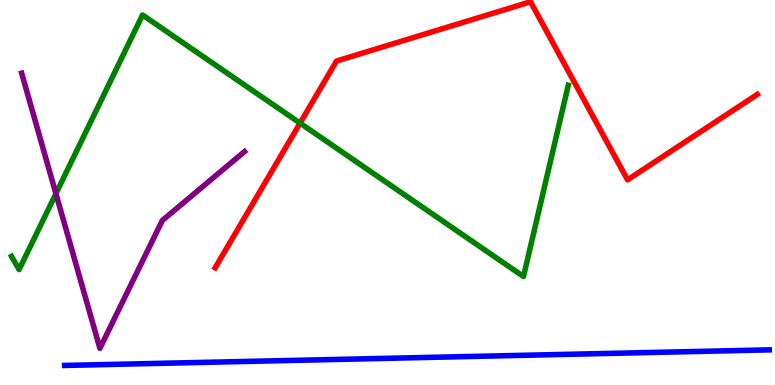[{'lines': ['blue', 'red'], 'intersections': []}, {'lines': ['green', 'red'], 'intersections': [{'x': 3.87, 'y': 6.8}]}, {'lines': ['purple', 'red'], 'intersections': []}, {'lines': ['blue', 'green'], 'intersections': []}, {'lines': ['blue', 'purple'], 'intersections': []}, {'lines': ['green', 'purple'], 'intersections': [{'x': 0.722, 'y': 4.97}]}]